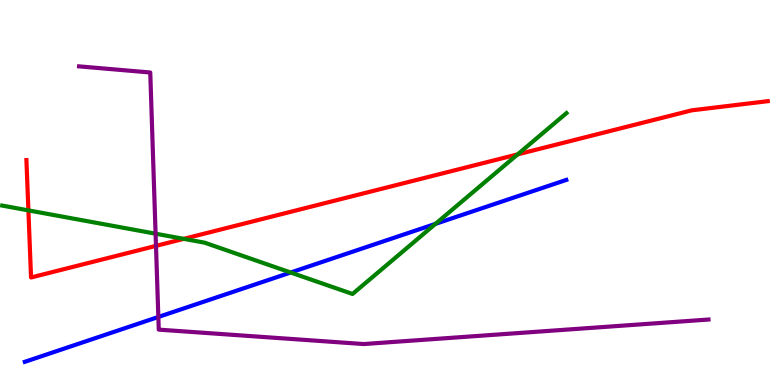[{'lines': ['blue', 'red'], 'intersections': []}, {'lines': ['green', 'red'], 'intersections': [{'x': 0.366, 'y': 4.54}, {'x': 2.37, 'y': 3.8}, {'x': 6.68, 'y': 5.99}]}, {'lines': ['purple', 'red'], 'intersections': [{'x': 2.01, 'y': 3.61}]}, {'lines': ['blue', 'green'], 'intersections': [{'x': 3.75, 'y': 2.92}, {'x': 5.62, 'y': 4.19}]}, {'lines': ['blue', 'purple'], 'intersections': [{'x': 2.04, 'y': 1.77}]}, {'lines': ['green', 'purple'], 'intersections': [{'x': 2.01, 'y': 3.93}]}]